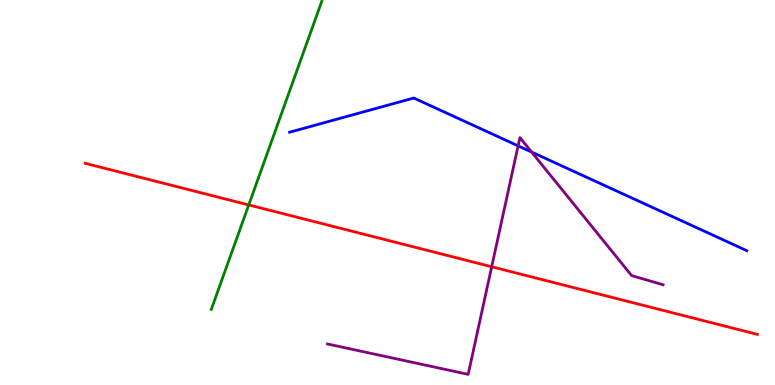[{'lines': ['blue', 'red'], 'intersections': []}, {'lines': ['green', 'red'], 'intersections': [{'x': 3.21, 'y': 4.68}]}, {'lines': ['purple', 'red'], 'intersections': [{'x': 6.34, 'y': 3.07}]}, {'lines': ['blue', 'green'], 'intersections': []}, {'lines': ['blue', 'purple'], 'intersections': [{'x': 6.69, 'y': 6.21}, {'x': 6.86, 'y': 6.05}]}, {'lines': ['green', 'purple'], 'intersections': []}]